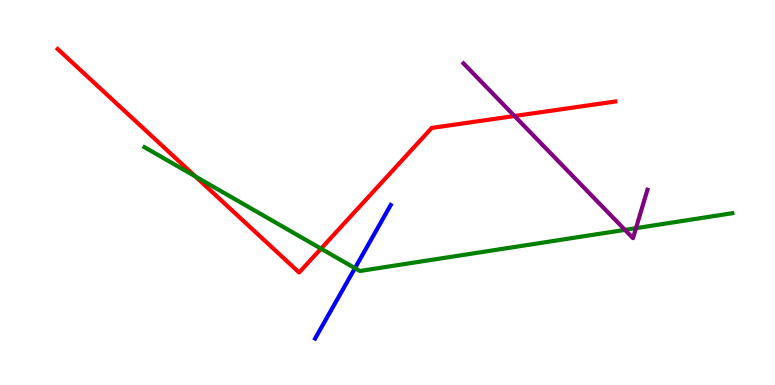[{'lines': ['blue', 'red'], 'intersections': []}, {'lines': ['green', 'red'], 'intersections': [{'x': 2.52, 'y': 5.42}, {'x': 4.14, 'y': 3.54}]}, {'lines': ['purple', 'red'], 'intersections': [{'x': 6.64, 'y': 6.99}]}, {'lines': ['blue', 'green'], 'intersections': [{'x': 4.58, 'y': 3.03}]}, {'lines': ['blue', 'purple'], 'intersections': []}, {'lines': ['green', 'purple'], 'intersections': [{'x': 8.06, 'y': 4.03}, {'x': 8.21, 'y': 4.07}]}]